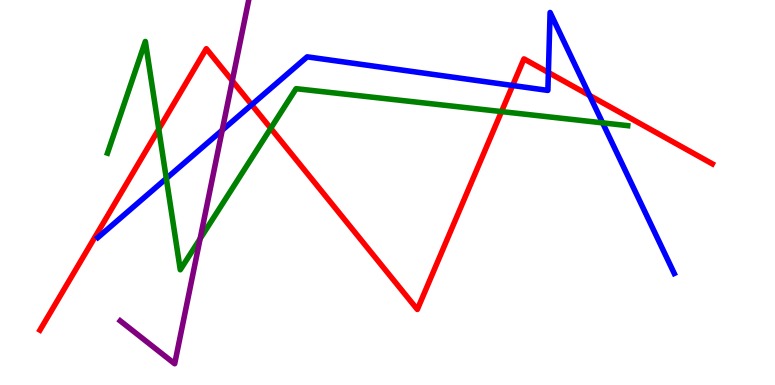[{'lines': ['blue', 'red'], 'intersections': [{'x': 3.25, 'y': 7.28}, {'x': 6.61, 'y': 7.78}, {'x': 7.08, 'y': 8.12}, {'x': 7.61, 'y': 7.52}]}, {'lines': ['green', 'red'], 'intersections': [{'x': 2.05, 'y': 6.65}, {'x': 3.49, 'y': 6.67}, {'x': 6.47, 'y': 7.1}]}, {'lines': ['purple', 'red'], 'intersections': [{'x': 3.0, 'y': 7.9}]}, {'lines': ['blue', 'green'], 'intersections': [{'x': 2.15, 'y': 5.36}, {'x': 7.78, 'y': 6.81}]}, {'lines': ['blue', 'purple'], 'intersections': [{'x': 2.87, 'y': 6.62}]}, {'lines': ['green', 'purple'], 'intersections': [{'x': 2.58, 'y': 3.8}]}]